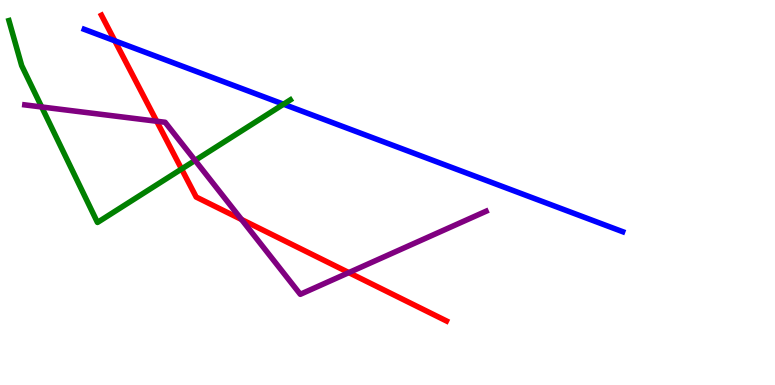[{'lines': ['blue', 'red'], 'intersections': [{'x': 1.48, 'y': 8.94}]}, {'lines': ['green', 'red'], 'intersections': [{'x': 2.34, 'y': 5.61}]}, {'lines': ['purple', 'red'], 'intersections': [{'x': 2.02, 'y': 6.85}, {'x': 3.12, 'y': 4.3}, {'x': 4.5, 'y': 2.92}]}, {'lines': ['blue', 'green'], 'intersections': [{'x': 3.66, 'y': 7.29}]}, {'lines': ['blue', 'purple'], 'intersections': []}, {'lines': ['green', 'purple'], 'intersections': [{'x': 0.538, 'y': 7.22}, {'x': 2.52, 'y': 5.83}]}]